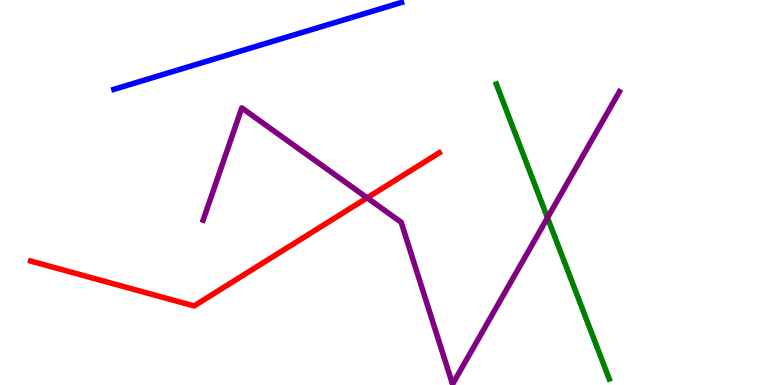[{'lines': ['blue', 'red'], 'intersections': []}, {'lines': ['green', 'red'], 'intersections': []}, {'lines': ['purple', 'red'], 'intersections': [{'x': 4.74, 'y': 4.86}]}, {'lines': ['blue', 'green'], 'intersections': []}, {'lines': ['blue', 'purple'], 'intersections': []}, {'lines': ['green', 'purple'], 'intersections': [{'x': 7.06, 'y': 4.34}]}]